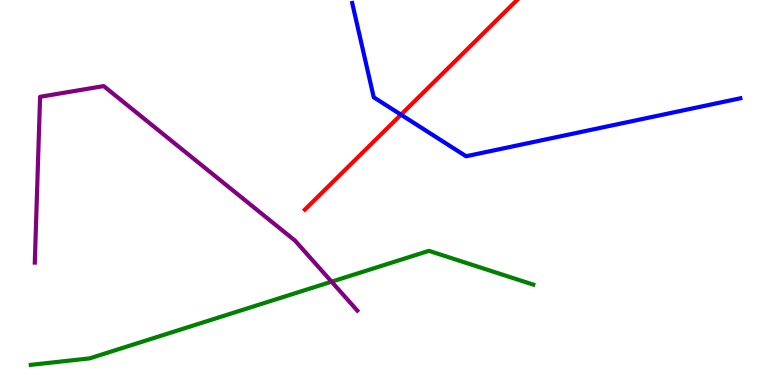[{'lines': ['blue', 'red'], 'intersections': [{'x': 5.17, 'y': 7.02}]}, {'lines': ['green', 'red'], 'intersections': []}, {'lines': ['purple', 'red'], 'intersections': []}, {'lines': ['blue', 'green'], 'intersections': []}, {'lines': ['blue', 'purple'], 'intersections': []}, {'lines': ['green', 'purple'], 'intersections': [{'x': 4.28, 'y': 2.68}]}]